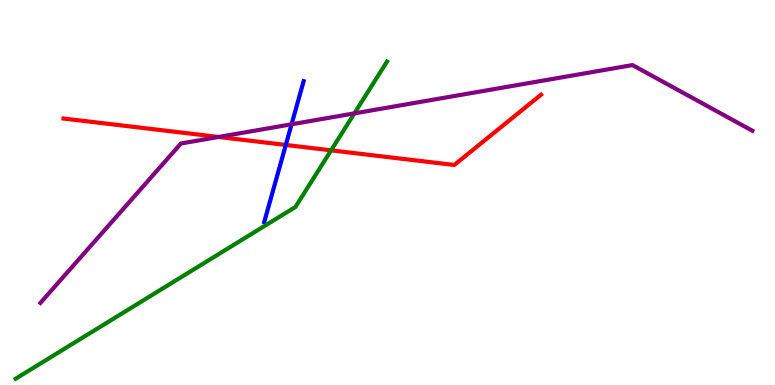[{'lines': ['blue', 'red'], 'intersections': [{'x': 3.69, 'y': 6.23}]}, {'lines': ['green', 'red'], 'intersections': [{'x': 4.27, 'y': 6.1}]}, {'lines': ['purple', 'red'], 'intersections': [{'x': 2.82, 'y': 6.44}]}, {'lines': ['blue', 'green'], 'intersections': []}, {'lines': ['blue', 'purple'], 'intersections': [{'x': 3.76, 'y': 6.77}]}, {'lines': ['green', 'purple'], 'intersections': [{'x': 4.57, 'y': 7.06}]}]